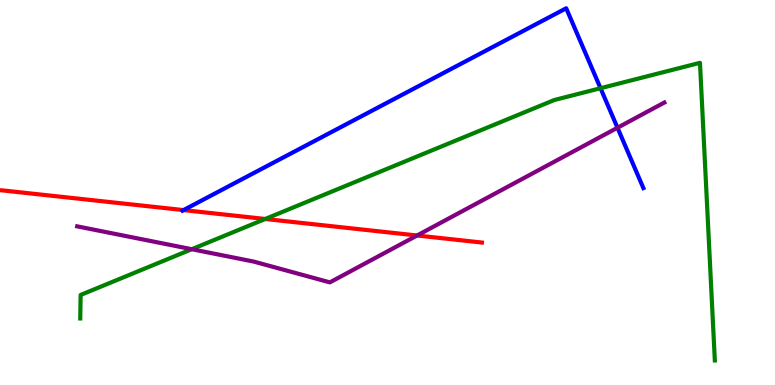[{'lines': ['blue', 'red'], 'intersections': [{'x': 2.37, 'y': 4.54}]}, {'lines': ['green', 'red'], 'intersections': [{'x': 3.42, 'y': 4.31}]}, {'lines': ['purple', 'red'], 'intersections': [{'x': 5.38, 'y': 3.88}]}, {'lines': ['blue', 'green'], 'intersections': [{'x': 7.75, 'y': 7.71}]}, {'lines': ['blue', 'purple'], 'intersections': [{'x': 7.97, 'y': 6.68}]}, {'lines': ['green', 'purple'], 'intersections': [{'x': 2.47, 'y': 3.53}]}]